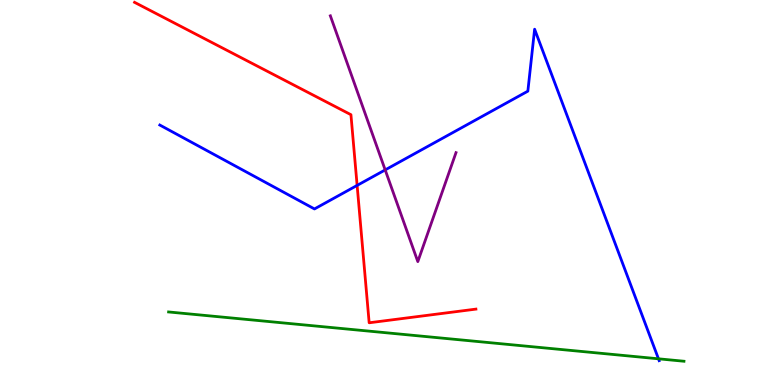[{'lines': ['blue', 'red'], 'intersections': [{'x': 4.61, 'y': 5.18}]}, {'lines': ['green', 'red'], 'intersections': []}, {'lines': ['purple', 'red'], 'intersections': []}, {'lines': ['blue', 'green'], 'intersections': [{'x': 8.5, 'y': 0.68}]}, {'lines': ['blue', 'purple'], 'intersections': [{'x': 4.97, 'y': 5.59}]}, {'lines': ['green', 'purple'], 'intersections': []}]